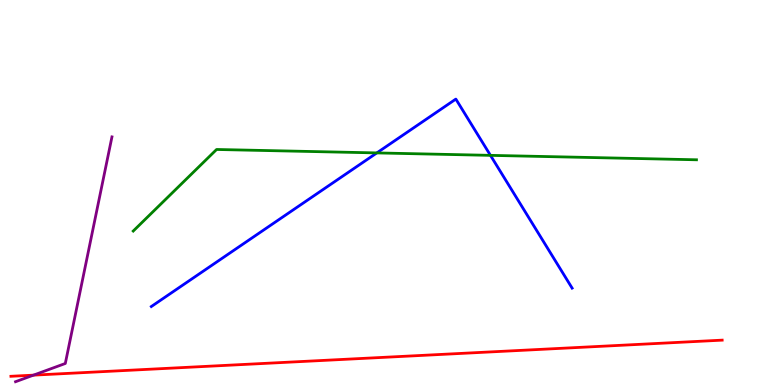[{'lines': ['blue', 'red'], 'intersections': []}, {'lines': ['green', 'red'], 'intersections': []}, {'lines': ['purple', 'red'], 'intersections': [{'x': 0.432, 'y': 0.256}]}, {'lines': ['blue', 'green'], 'intersections': [{'x': 4.86, 'y': 6.03}, {'x': 6.33, 'y': 5.96}]}, {'lines': ['blue', 'purple'], 'intersections': []}, {'lines': ['green', 'purple'], 'intersections': []}]